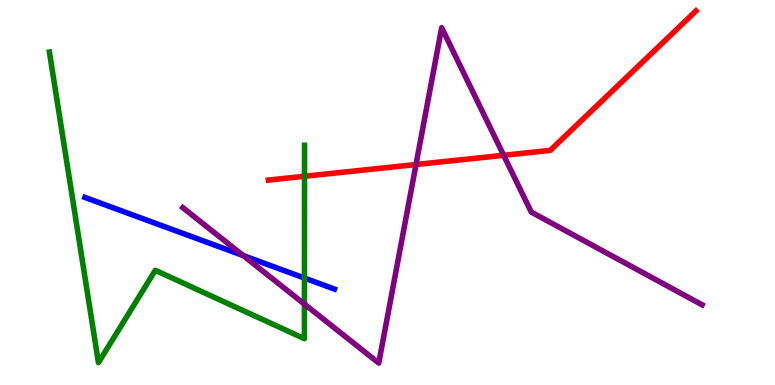[{'lines': ['blue', 'red'], 'intersections': []}, {'lines': ['green', 'red'], 'intersections': [{'x': 3.93, 'y': 5.42}]}, {'lines': ['purple', 'red'], 'intersections': [{'x': 5.37, 'y': 5.73}, {'x': 6.5, 'y': 5.97}]}, {'lines': ['blue', 'green'], 'intersections': [{'x': 3.93, 'y': 2.78}]}, {'lines': ['blue', 'purple'], 'intersections': [{'x': 3.14, 'y': 3.36}]}, {'lines': ['green', 'purple'], 'intersections': [{'x': 3.93, 'y': 2.1}]}]